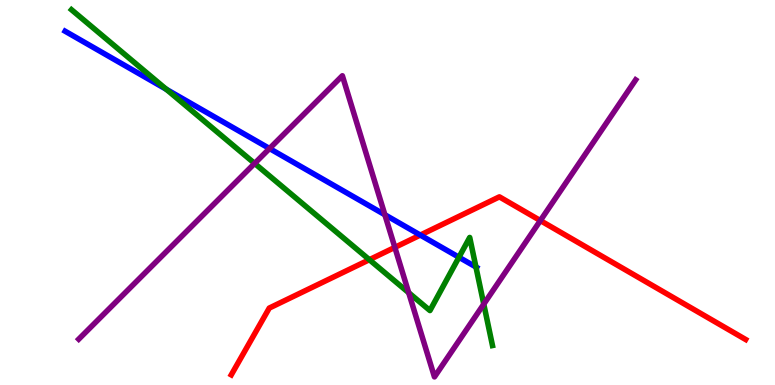[{'lines': ['blue', 'red'], 'intersections': [{'x': 5.42, 'y': 3.89}]}, {'lines': ['green', 'red'], 'intersections': [{'x': 4.77, 'y': 3.25}]}, {'lines': ['purple', 'red'], 'intersections': [{'x': 5.09, 'y': 3.57}, {'x': 6.97, 'y': 4.27}]}, {'lines': ['blue', 'green'], 'intersections': [{'x': 2.15, 'y': 7.68}, {'x': 5.92, 'y': 3.32}, {'x': 6.14, 'y': 3.06}]}, {'lines': ['blue', 'purple'], 'intersections': [{'x': 3.48, 'y': 6.14}, {'x': 4.97, 'y': 4.42}]}, {'lines': ['green', 'purple'], 'intersections': [{'x': 3.29, 'y': 5.76}, {'x': 5.27, 'y': 2.4}, {'x': 6.24, 'y': 2.1}]}]